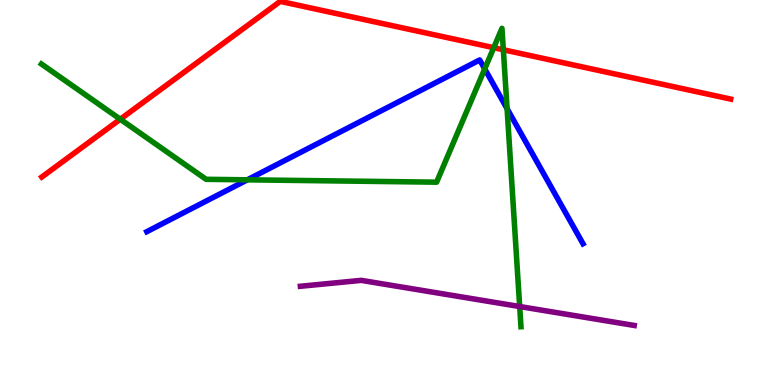[{'lines': ['blue', 'red'], 'intersections': []}, {'lines': ['green', 'red'], 'intersections': [{'x': 1.55, 'y': 6.9}, {'x': 6.37, 'y': 8.76}, {'x': 6.49, 'y': 8.71}]}, {'lines': ['purple', 'red'], 'intersections': []}, {'lines': ['blue', 'green'], 'intersections': [{'x': 3.19, 'y': 5.33}, {'x': 6.25, 'y': 8.21}, {'x': 6.54, 'y': 7.18}]}, {'lines': ['blue', 'purple'], 'intersections': []}, {'lines': ['green', 'purple'], 'intersections': [{'x': 6.71, 'y': 2.04}]}]